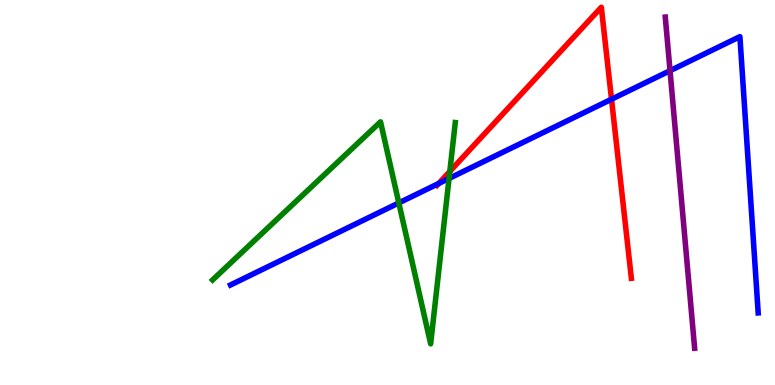[{'lines': ['blue', 'red'], 'intersections': [{'x': 5.66, 'y': 5.23}, {'x': 7.89, 'y': 7.42}]}, {'lines': ['green', 'red'], 'intersections': [{'x': 5.8, 'y': 5.55}]}, {'lines': ['purple', 'red'], 'intersections': []}, {'lines': ['blue', 'green'], 'intersections': [{'x': 5.15, 'y': 4.73}, {'x': 5.79, 'y': 5.37}]}, {'lines': ['blue', 'purple'], 'intersections': [{'x': 8.65, 'y': 8.16}]}, {'lines': ['green', 'purple'], 'intersections': []}]